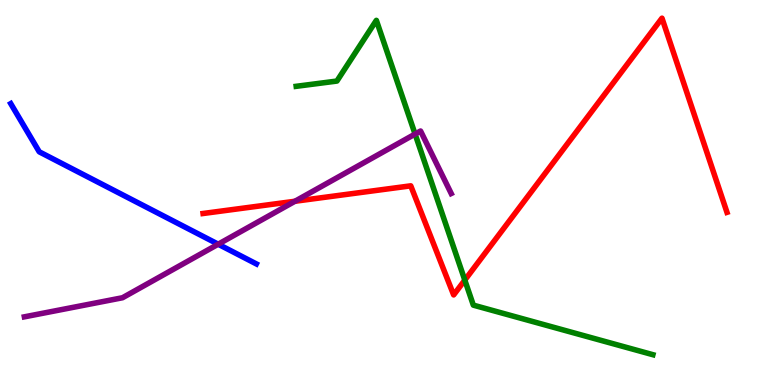[{'lines': ['blue', 'red'], 'intersections': []}, {'lines': ['green', 'red'], 'intersections': [{'x': 6.0, 'y': 2.72}]}, {'lines': ['purple', 'red'], 'intersections': [{'x': 3.81, 'y': 4.77}]}, {'lines': ['blue', 'green'], 'intersections': []}, {'lines': ['blue', 'purple'], 'intersections': [{'x': 2.82, 'y': 3.66}]}, {'lines': ['green', 'purple'], 'intersections': [{'x': 5.36, 'y': 6.52}]}]